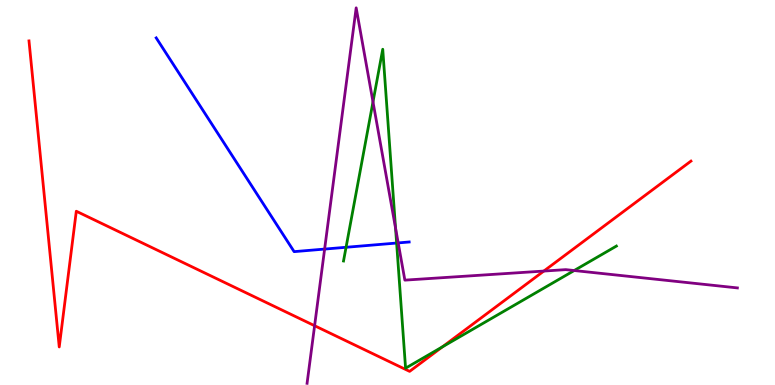[{'lines': ['blue', 'red'], 'intersections': []}, {'lines': ['green', 'red'], 'intersections': [{'x': 5.71, 'y': 0.991}]}, {'lines': ['purple', 'red'], 'intersections': [{'x': 4.06, 'y': 1.54}, {'x': 7.02, 'y': 2.96}]}, {'lines': ['blue', 'green'], 'intersections': [{'x': 4.47, 'y': 3.58}, {'x': 5.12, 'y': 3.69}]}, {'lines': ['blue', 'purple'], 'intersections': [{'x': 4.19, 'y': 3.53}, {'x': 5.14, 'y': 3.69}]}, {'lines': ['green', 'purple'], 'intersections': [{'x': 4.81, 'y': 7.35}, {'x': 5.1, 'y': 4.08}, {'x': 7.41, 'y': 2.97}]}]